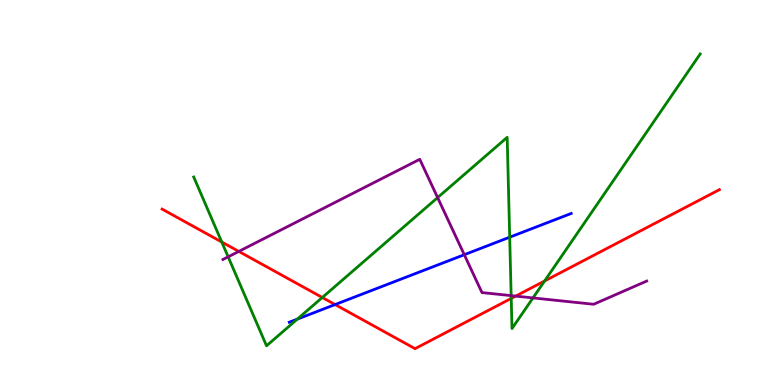[{'lines': ['blue', 'red'], 'intersections': [{'x': 4.32, 'y': 2.09}]}, {'lines': ['green', 'red'], 'intersections': [{'x': 2.86, 'y': 3.71}, {'x': 4.16, 'y': 2.27}, {'x': 6.6, 'y': 2.25}, {'x': 7.03, 'y': 2.7}]}, {'lines': ['purple', 'red'], 'intersections': [{'x': 3.08, 'y': 3.47}, {'x': 6.65, 'y': 2.31}]}, {'lines': ['blue', 'green'], 'intersections': [{'x': 3.84, 'y': 1.71}, {'x': 6.58, 'y': 3.84}]}, {'lines': ['blue', 'purple'], 'intersections': [{'x': 5.99, 'y': 3.38}]}, {'lines': ['green', 'purple'], 'intersections': [{'x': 2.94, 'y': 3.33}, {'x': 5.65, 'y': 4.87}, {'x': 6.6, 'y': 2.32}, {'x': 6.88, 'y': 2.26}]}]